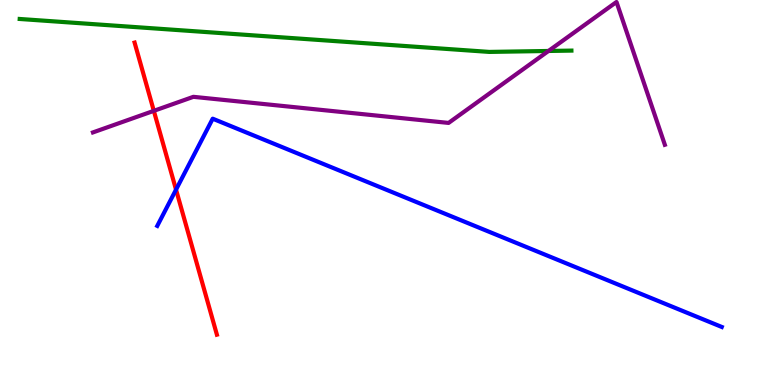[{'lines': ['blue', 'red'], 'intersections': [{'x': 2.27, 'y': 5.07}]}, {'lines': ['green', 'red'], 'intersections': []}, {'lines': ['purple', 'red'], 'intersections': [{'x': 1.98, 'y': 7.12}]}, {'lines': ['blue', 'green'], 'intersections': []}, {'lines': ['blue', 'purple'], 'intersections': []}, {'lines': ['green', 'purple'], 'intersections': [{'x': 7.08, 'y': 8.68}]}]